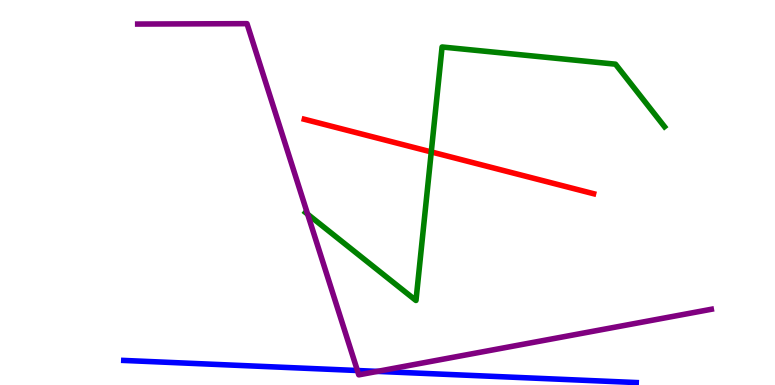[{'lines': ['blue', 'red'], 'intersections': []}, {'lines': ['green', 'red'], 'intersections': [{'x': 5.56, 'y': 6.05}]}, {'lines': ['purple', 'red'], 'intersections': []}, {'lines': ['blue', 'green'], 'intersections': []}, {'lines': ['blue', 'purple'], 'intersections': [{'x': 4.61, 'y': 0.376}, {'x': 4.87, 'y': 0.354}]}, {'lines': ['green', 'purple'], 'intersections': [{'x': 3.97, 'y': 4.44}]}]